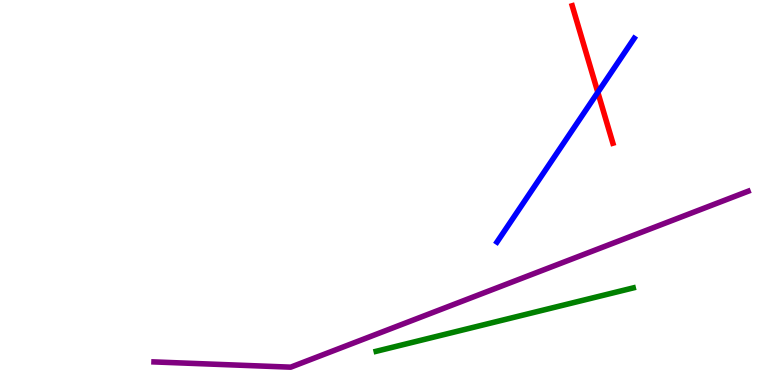[{'lines': ['blue', 'red'], 'intersections': [{'x': 7.71, 'y': 7.6}]}, {'lines': ['green', 'red'], 'intersections': []}, {'lines': ['purple', 'red'], 'intersections': []}, {'lines': ['blue', 'green'], 'intersections': []}, {'lines': ['blue', 'purple'], 'intersections': []}, {'lines': ['green', 'purple'], 'intersections': []}]